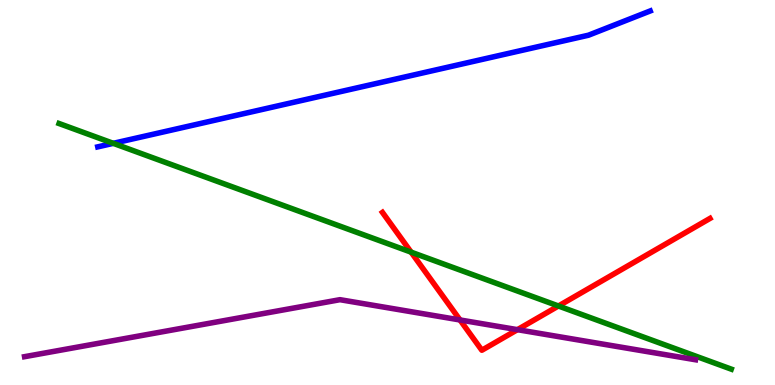[{'lines': ['blue', 'red'], 'intersections': []}, {'lines': ['green', 'red'], 'intersections': [{'x': 5.3, 'y': 3.45}, {'x': 7.21, 'y': 2.05}]}, {'lines': ['purple', 'red'], 'intersections': [{'x': 5.94, 'y': 1.69}, {'x': 6.68, 'y': 1.44}]}, {'lines': ['blue', 'green'], 'intersections': [{'x': 1.46, 'y': 6.28}]}, {'lines': ['blue', 'purple'], 'intersections': []}, {'lines': ['green', 'purple'], 'intersections': []}]